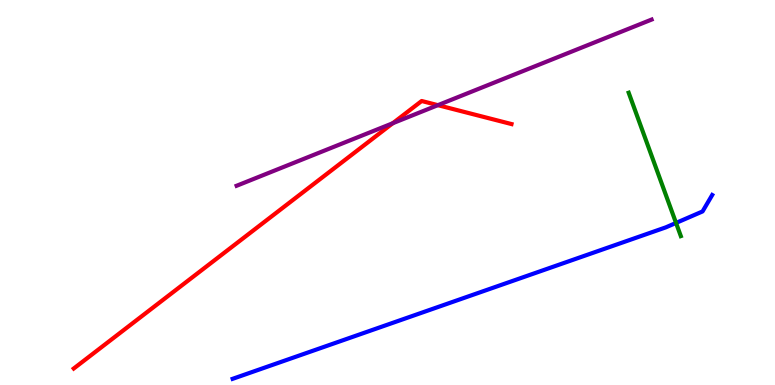[{'lines': ['blue', 'red'], 'intersections': []}, {'lines': ['green', 'red'], 'intersections': []}, {'lines': ['purple', 'red'], 'intersections': [{'x': 5.07, 'y': 6.8}, {'x': 5.65, 'y': 7.27}]}, {'lines': ['blue', 'green'], 'intersections': [{'x': 8.72, 'y': 4.21}]}, {'lines': ['blue', 'purple'], 'intersections': []}, {'lines': ['green', 'purple'], 'intersections': []}]